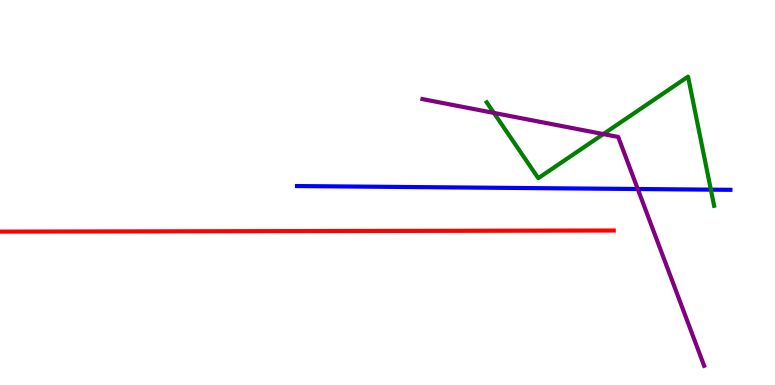[{'lines': ['blue', 'red'], 'intersections': []}, {'lines': ['green', 'red'], 'intersections': []}, {'lines': ['purple', 'red'], 'intersections': []}, {'lines': ['blue', 'green'], 'intersections': [{'x': 9.17, 'y': 5.07}]}, {'lines': ['blue', 'purple'], 'intersections': [{'x': 8.23, 'y': 5.09}]}, {'lines': ['green', 'purple'], 'intersections': [{'x': 6.37, 'y': 7.07}, {'x': 7.78, 'y': 6.52}]}]